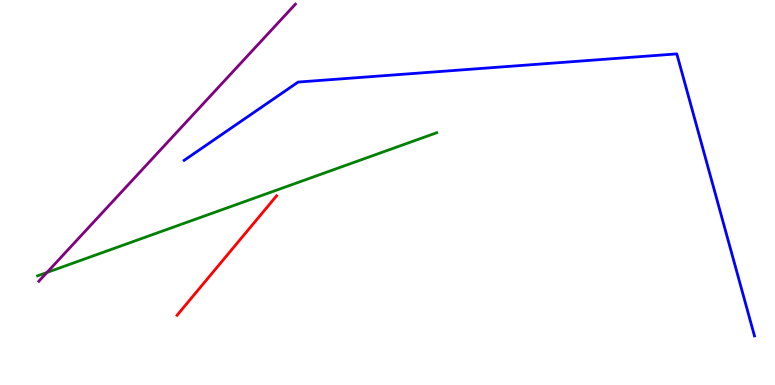[{'lines': ['blue', 'red'], 'intersections': []}, {'lines': ['green', 'red'], 'intersections': []}, {'lines': ['purple', 'red'], 'intersections': []}, {'lines': ['blue', 'green'], 'intersections': []}, {'lines': ['blue', 'purple'], 'intersections': []}, {'lines': ['green', 'purple'], 'intersections': [{'x': 0.606, 'y': 2.92}]}]